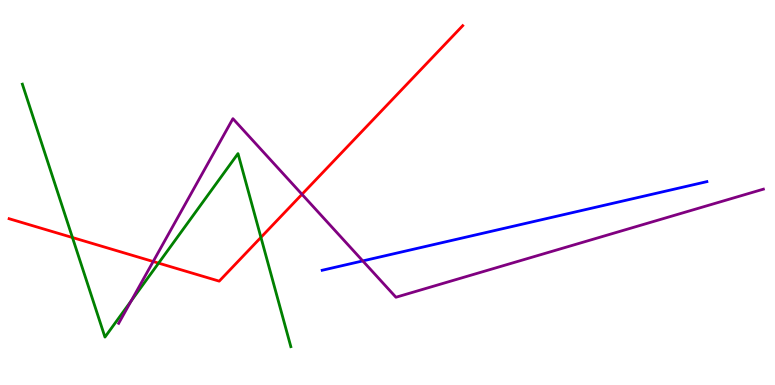[{'lines': ['blue', 'red'], 'intersections': []}, {'lines': ['green', 'red'], 'intersections': [{'x': 0.935, 'y': 3.83}, {'x': 2.05, 'y': 3.17}, {'x': 3.37, 'y': 3.83}]}, {'lines': ['purple', 'red'], 'intersections': [{'x': 1.98, 'y': 3.21}, {'x': 3.9, 'y': 4.95}]}, {'lines': ['blue', 'green'], 'intersections': []}, {'lines': ['blue', 'purple'], 'intersections': [{'x': 4.68, 'y': 3.22}]}, {'lines': ['green', 'purple'], 'intersections': [{'x': 1.69, 'y': 2.18}]}]